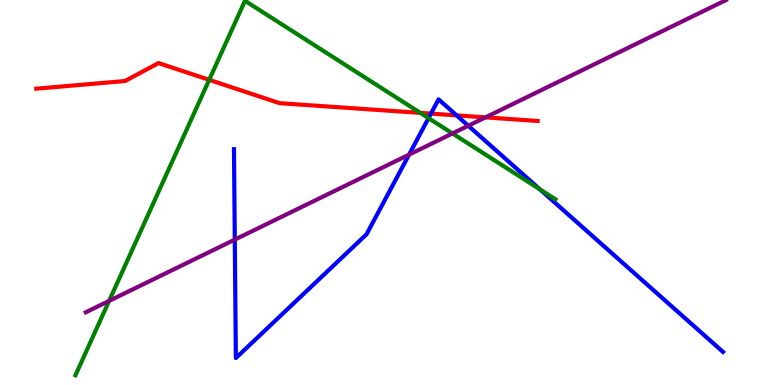[{'lines': ['blue', 'red'], 'intersections': [{'x': 5.56, 'y': 7.05}, {'x': 5.89, 'y': 7.0}]}, {'lines': ['green', 'red'], 'intersections': [{'x': 2.7, 'y': 7.93}, {'x': 5.42, 'y': 7.07}]}, {'lines': ['purple', 'red'], 'intersections': [{'x': 6.26, 'y': 6.95}]}, {'lines': ['blue', 'green'], 'intersections': [{'x': 5.53, 'y': 6.93}, {'x': 6.97, 'y': 5.08}]}, {'lines': ['blue', 'purple'], 'intersections': [{'x': 3.03, 'y': 3.78}, {'x': 5.28, 'y': 5.98}, {'x': 6.04, 'y': 6.73}]}, {'lines': ['green', 'purple'], 'intersections': [{'x': 1.41, 'y': 2.18}, {'x': 5.84, 'y': 6.53}]}]